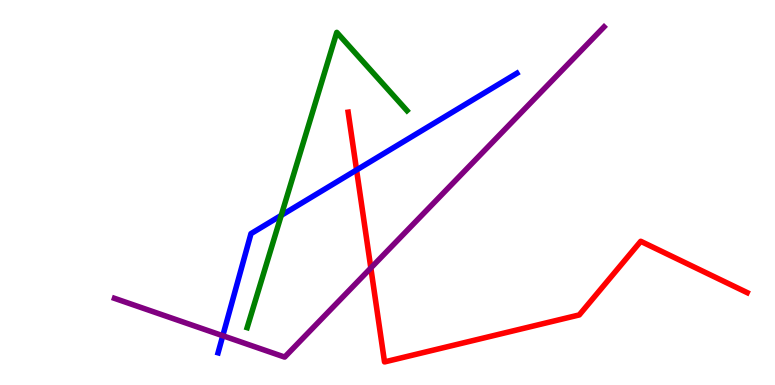[{'lines': ['blue', 'red'], 'intersections': [{'x': 4.6, 'y': 5.59}]}, {'lines': ['green', 'red'], 'intersections': []}, {'lines': ['purple', 'red'], 'intersections': [{'x': 4.78, 'y': 3.04}]}, {'lines': ['blue', 'green'], 'intersections': [{'x': 3.63, 'y': 4.41}]}, {'lines': ['blue', 'purple'], 'intersections': [{'x': 2.87, 'y': 1.28}]}, {'lines': ['green', 'purple'], 'intersections': []}]